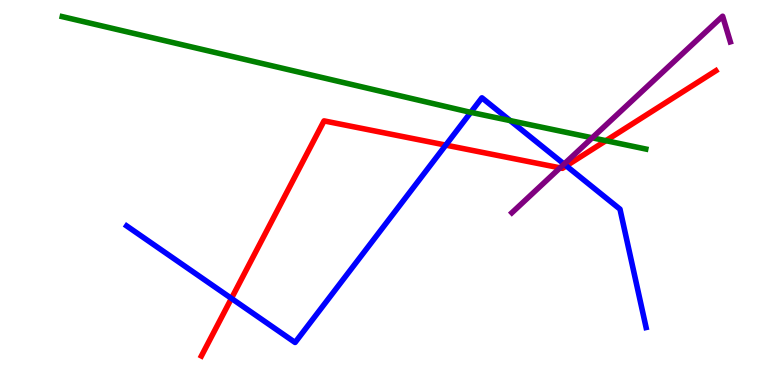[{'lines': ['blue', 'red'], 'intersections': [{'x': 2.99, 'y': 2.25}, {'x': 5.75, 'y': 6.23}, {'x': 7.31, 'y': 5.69}]}, {'lines': ['green', 'red'], 'intersections': [{'x': 7.82, 'y': 6.35}]}, {'lines': ['purple', 'red'], 'intersections': [{'x': 7.23, 'y': 5.64}]}, {'lines': ['blue', 'green'], 'intersections': [{'x': 6.07, 'y': 7.08}, {'x': 6.58, 'y': 6.87}]}, {'lines': ['blue', 'purple'], 'intersections': [{'x': 7.28, 'y': 5.74}]}, {'lines': ['green', 'purple'], 'intersections': [{'x': 7.64, 'y': 6.42}]}]